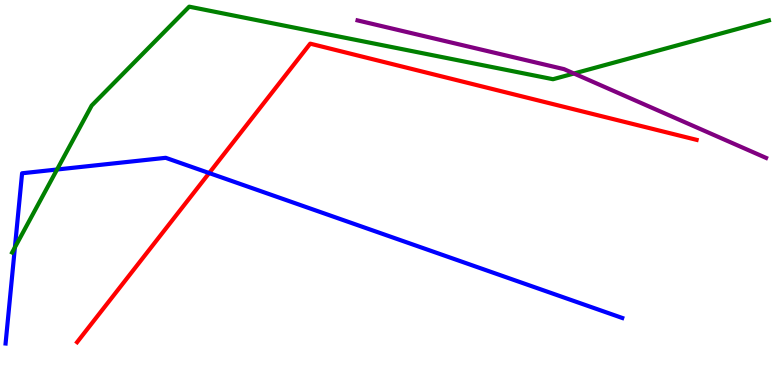[{'lines': ['blue', 'red'], 'intersections': [{'x': 2.7, 'y': 5.5}]}, {'lines': ['green', 'red'], 'intersections': []}, {'lines': ['purple', 'red'], 'intersections': []}, {'lines': ['blue', 'green'], 'intersections': [{'x': 0.192, 'y': 3.57}, {'x': 0.736, 'y': 5.6}]}, {'lines': ['blue', 'purple'], 'intersections': []}, {'lines': ['green', 'purple'], 'intersections': [{'x': 7.41, 'y': 8.09}]}]